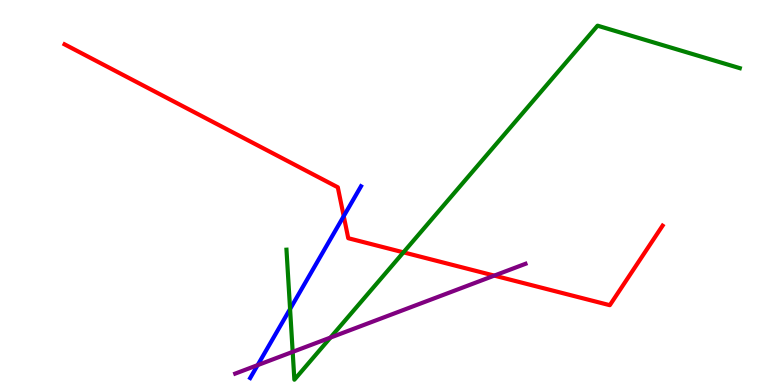[{'lines': ['blue', 'red'], 'intersections': [{'x': 4.44, 'y': 4.39}]}, {'lines': ['green', 'red'], 'intersections': [{'x': 5.21, 'y': 3.45}]}, {'lines': ['purple', 'red'], 'intersections': [{'x': 6.38, 'y': 2.84}]}, {'lines': ['blue', 'green'], 'intersections': [{'x': 3.74, 'y': 1.97}]}, {'lines': ['blue', 'purple'], 'intersections': [{'x': 3.32, 'y': 0.516}]}, {'lines': ['green', 'purple'], 'intersections': [{'x': 3.78, 'y': 0.861}, {'x': 4.26, 'y': 1.23}]}]